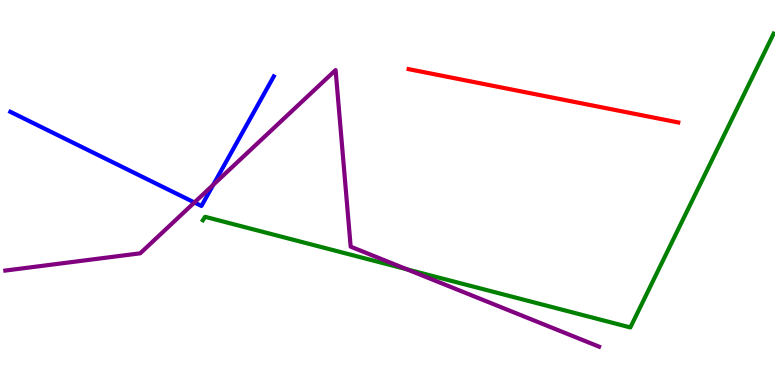[{'lines': ['blue', 'red'], 'intersections': []}, {'lines': ['green', 'red'], 'intersections': []}, {'lines': ['purple', 'red'], 'intersections': []}, {'lines': ['blue', 'green'], 'intersections': []}, {'lines': ['blue', 'purple'], 'intersections': [{'x': 2.51, 'y': 4.74}, {'x': 2.75, 'y': 5.2}]}, {'lines': ['green', 'purple'], 'intersections': [{'x': 5.25, 'y': 3.0}]}]